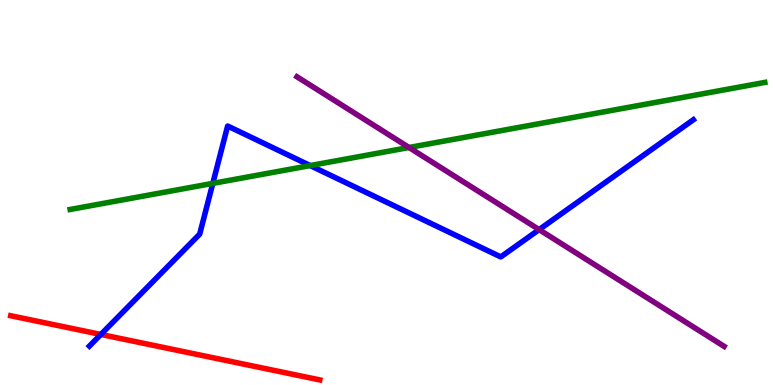[{'lines': ['blue', 'red'], 'intersections': [{'x': 1.3, 'y': 1.31}]}, {'lines': ['green', 'red'], 'intersections': []}, {'lines': ['purple', 'red'], 'intersections': []}, {'lines': ['blue', 'green'], 'intersections': [{'x': 2.75, 'y': 5.24}, {'x': 4.0, 'y': 5.7}]}, {'lines': ['blue', 'purple'], 'intersections': [{'x': 6.96, 'y': 4.04}]}, {'lines': ['green', 'purple'], 'intersections': [{'x': 5.28, 'y': 6.17}]}]